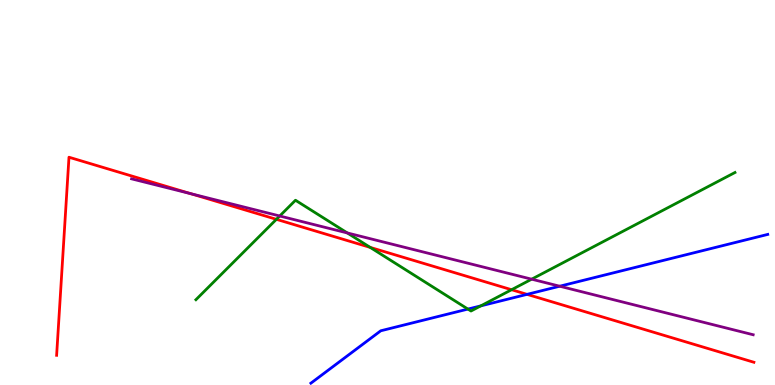[{'lines': ['blue', 'red'], 'intersections': [{'x': 6.8, 'y': 2.35}]}, {'lines': ['green', 'red'], 'intersections': [{'x': 3.57, 'y': 4.3}, {'x': 4.78, 'y': 3.57}, {'x': 6.6, 'y': 2.47}]}, {'lines': ['purple', 'red'], 'intersections': [{'x': 2.46, 'y': 4.97}]}, {'lines': ['blue', 'green'], 'intersections': [{'x': 6.04, 'y': 1.97}, {'x': 6.2, 'y': 2.06}]}, {'lines': ['blue', 'purple'], 'intersections': [{'x': 7.22, 'y': 2.57}]}, {'lines': ['green', 'purple'], 'intersections': [{'x': 3.61, 'y': 4.39}, {'x': 4.48, 'y': 3.95}, {'x': 6.86, 'y': 2.75}]}]